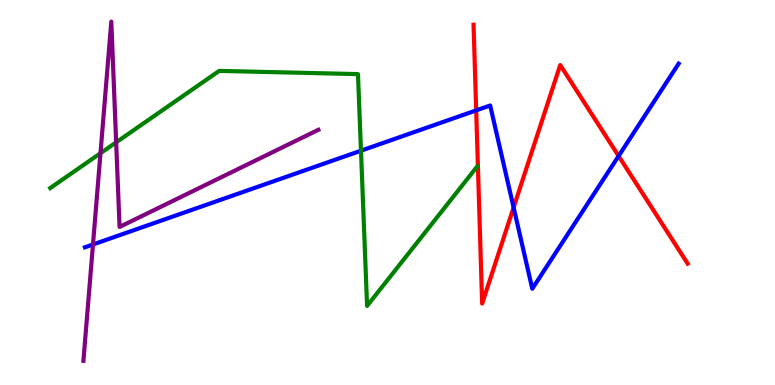[{'lines': ['blue', 'red'], 'intersections': [{'x': 6.14, 'y': 7.13}, {'x': 6.63, 'y': 4.61}, {'x': 7.98, 'y': 5.95}]}, {'lines': ['green', 'red'], 'intersections': []}, {'lines': ['purple', 'red'], 'intersections': []}, {'lines': ['blue', 'green'], 'intersections': [{'x': 4.66, 'y': 6.09}]}, {'lines': ['blue', 'purple'], 'intersections': [{'x': 1.2, 'y': 3.65}]}, {'lines': ['green', 'purple'], 'intersections': [{'x': 1.3, 'y': 6.02}, {'x': 1.5, 'y': 6.3}]}]